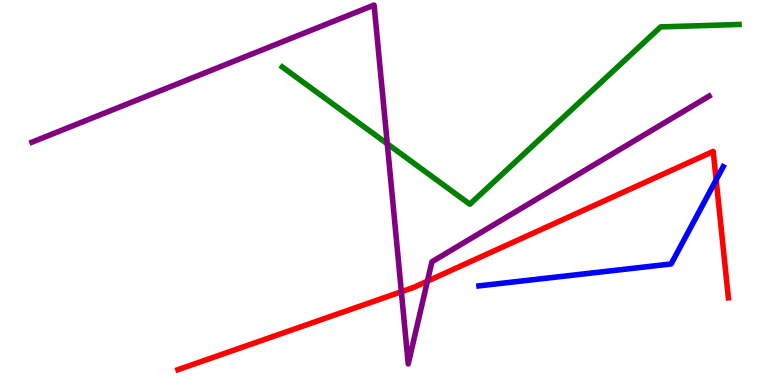[{'lines': ['blue', 'red'], 'intersections': [{'x': 9.24, 'y': 5.33}]}, {'lines': ['green', 'red'], 'intersections': []}, {'lines': ['purple', 'red'], 'intersections': [{'x': 5.18, 'y': 2.42}, {'x': 5.52, 'y': 2.7}]}, {'lines': ['blue', 'green'], 'intersections': []}, {'lines': ['blue', 'purple'], 'intersections': []}, {'lines': ['green', 'purple'], 'intersections': [{'x': 5.0, 'y': 6.26}]}]